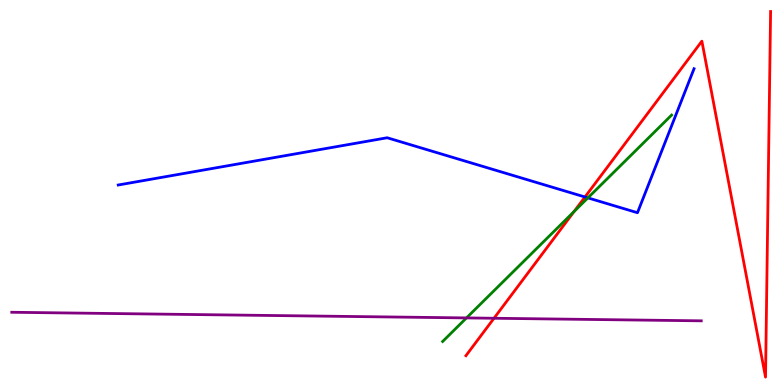[{'lines': ['blue', 'red'], 'intersections': [{'x': 7.55, 'y': 4.88}]}, {'lines': ['green', 'red'], 'intersections': [{'x': 7.41, 'y': 4.5}]}, {'lines': ['purple', 'red'], 'intersections': [{'x': 6.37, 'y': 1.73}]}, {'lines': ['blue', 'green'], 'intersections': [{'x': 7.59, 'y': 4.86}]}, {'lines': ['blue', 'purple'], 'intersections': []}, {'lines': ['green', 'purple'], 'intersections': [{'x': 6.02, 'y': 1.74}]}]